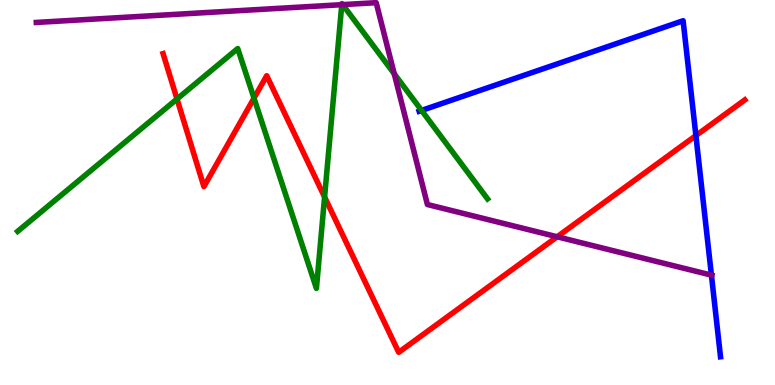[{'lines': ['blue', 'red'], 'intersections': [{'x': 8.98, 'y': 6.48}]}, {'lines': ['green', 'red'], 'intersections': [{'x': 2.28, 'y': 7.43}, {'x': 3.28, 'y': 7.45}, {'x': 4.19, 'y': 4.88}]}, {'lines': ['purple', 'red'], 'intersections': [{'x': 7.19, 'y': 3.85}]}, {'lines': ['blue', 'green'], 'intersections': [{'x': 5.44, 'y': 7.13}]}, {'lines': ['blue', 'purple'], 'intersections': [{'x': 9.18, 'y': 2.85}]}, {'lines': ['green', 'purple'], 'intersections': [{'x': 4.41, 'y': 9.88}, {'x': 4.42, 'y': 9.88}, {'x': 5.09, 'y': 8.08}]}]